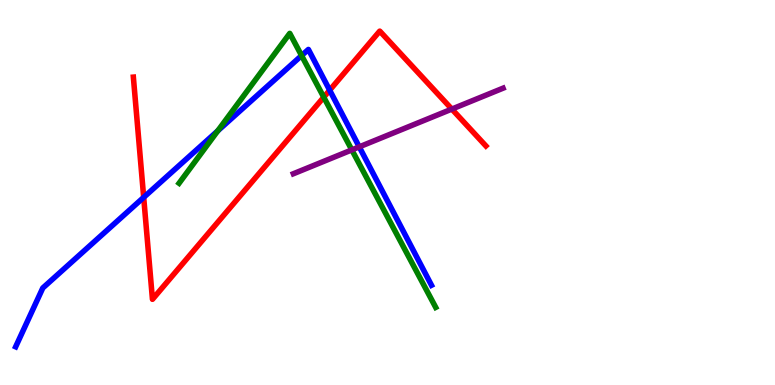[{'lines': ['blue', 'red'], 'intersections': [{'x': 1.85, 'y': 4.87}, {'x': 4.25, 'y': 7.66}]}, {'lines': ['green', 'red'], 'intersections': [{'x': 4.18, 'y': 7.48}]}, {'lines': ['purple', 'red'], 'intersections': [{'x': 5.83, 'y': 7.17}]}, {'lines': ['blue', 'green'], 'intersections': [{'x': 2.81, 'y': 6.6}, {'x': 3.89, 'y': 8.56}]}, {'lines': ['blue', 'purple'], 'intersections': [{'x': 4.64, 'y': 6.19}]}, {'lines': ['green', 'purple'], 'intersections': [{'x': 4.54, 'y': 6.11}]}]